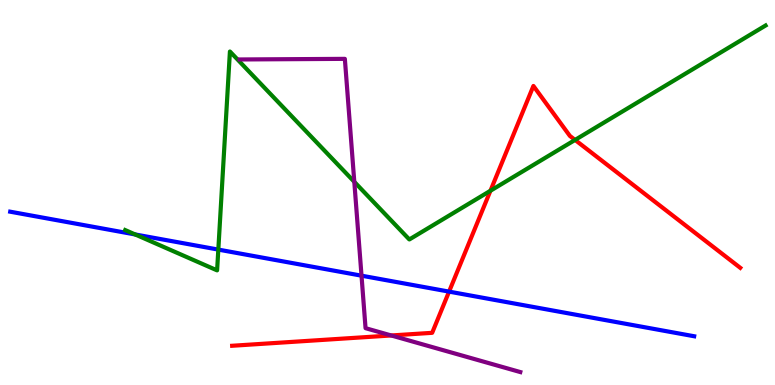[{'lines': ['blue', 'red'], 'intersections': [{'x': 5.79, 'y': 2.43}]}, {'lines': ['green', 'red'], 'intersections': [{'x': 6.33, 'y': 5.05}, {'x': 7.42, 'y': 6.37}]}, {'lines': ['purple', 'red'], 'intersections': [{'x': 5.05, 'y': 1.29}]}, {'lines': ['blue', 'green'], 'intersections': [{'x': 1.74, 'y': 3.91}, {'x': 2.82, 'y': 3.52}]}, {'lines': ['blue', 'purple'], 'intersections': [{'x': 4.66, 'y': 2.84}]}, {'lines': ['green', 'purple'], 'intersections': [{'x': 4.57, 'y': 5.28}]}]